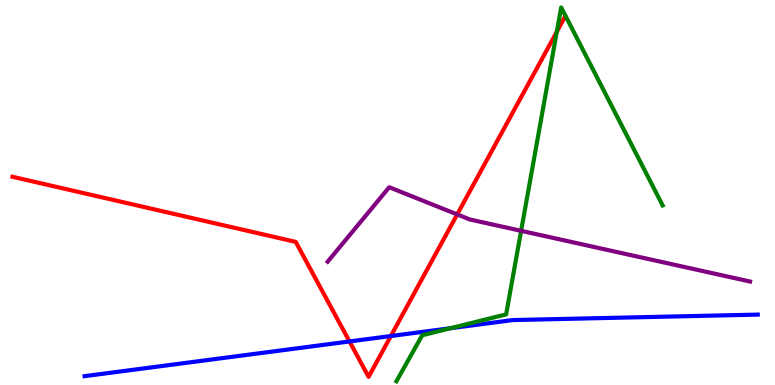[{'lines': ['blue', 'red'], 'intersections': [{'x': 4.51, 'y': 1.13}, {'x': 5.04, 'y': 1.27}]}, {'lines': ['green', 'red'], 'intersections': [{'x': 7.18, 'y': 9.18}]}, {'lines': ['purple', 'red'], 'intersections': [{'x': 5.9, 'y': 4.43}]}, {'lines': ['blue', 'green'], 'intersections': [{'x': 5.81, 'y': 1.48}]}, {'lines': ['blue', 'purple'], 'intersections': []}, {'lines': ['green', 'purple'], 'intersections': [{'x': 6.72, 'y': 4.0}]}]